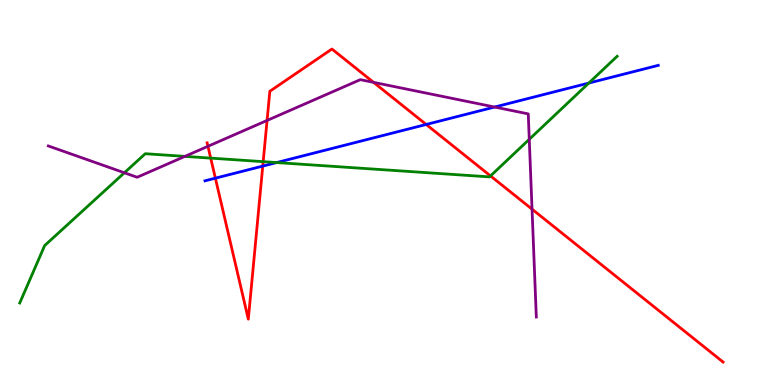[{'lines': ['blue', 'red'], 'intersections': [{'x': 2.78, 'y': 5.37}, {'x': 3.39, 'y': 5.69}, {'x': 5.5, 'y': 6.77}]}, {'lines': ['green', 'red'], 'intersections': [{'x': 2.72, 'y': 5.89}, {'x': 3.4, 'y': 5.8}, {'x': 6.33, 'y': 5.43}]}, {'lines': ['purple', 'red'], 'intersections': [{'x': 2.68, 'y': 6.2}, {'x': 3.45, 'y': 6.87}, {'x': 4.82, 'y': 7.86}, {'x': 6.87, 'y': 4.57}]}, {'lines': ['blue', 'green'], 'intersections': [{'x': 3.57, 'y': 5.78}, {'x': 7.6, 'y': 7.84}]}, {'lines': ['blue', 'purple'], 'intersections': [{'x': 6.38, 'y': 7.22}]}, {'lines': ['green', 'purple'], 'intersections': [{'x': 1.61, 'y': 5.51}, {'x': 2.39, 'y': 5.94}, {'x': 6.83, 'y': 6.38}]}]